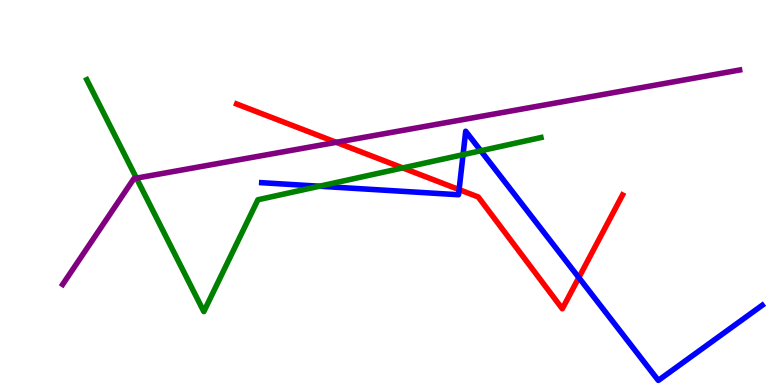[{'lines': ['blue', 'red'], 'intersections': [{'x': 5.92, 'y': 5.07}, {'x': 7.47, 'y': 2.79}]}, {'lines': ['green', 'red'], 'intersections': [{'x': 5.2, 'y': 5.64}]}, {'lines': ['purple', 'red'], 'intersections': [{'x': 4.34, 'y': 6.3}]}, {'lines': ['blue', 'green'], 'intersections': [{'x': 4.12, 'y': 5.16}, {'x': 5.97, 'y': 5.98}, {'x': 6.2, 'y': 6.08}]}, {'lines': ['blue', 'purple'], 'intersections': []}, {'lines': ['green', 'purple'], 'intersections': [{'x': 1.76, 'y': 5.37}]}]